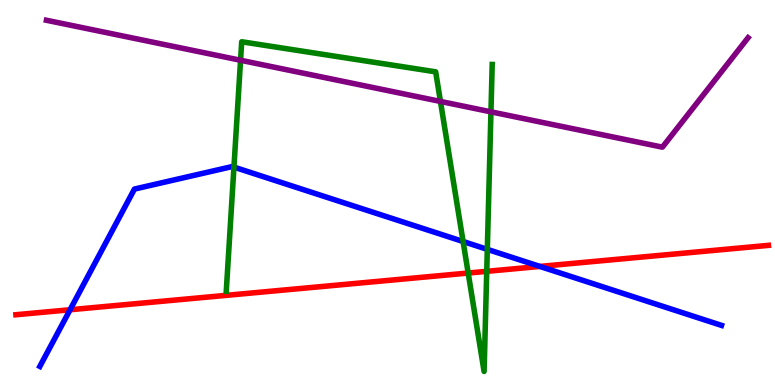[{'lines': ['blue', 'red'], 'intersections': [{'x': 0.904, 'y': 1.95}, {'x': 6.97, 'y': 3.08}]}, {'lines': ['green', 'red'], 'intersections': [{'x': 6.04, 'y': 2.91}, {'x': 6.28, 'y': 2.95}]}, {'lines': ['purple', 'red'], 'intersections': []}, {'lines': ['blue', 'green'], 'intersections': [{'x': 3.02, 'y': 5.66}, {'x': 5.98, 'y': 3.73}, {'x': 6.29, 'y': 3.52}]}, {'lines': ['blue', 'purple'], 'intersections': []}, {'lines': ['green', 'purple'], 'intersections': [{'x': 3.1, 'y': 8.44}, {'x': 5.68, 'y': 7.37}, {'x': 6.33, 'y': 7.1}]}]